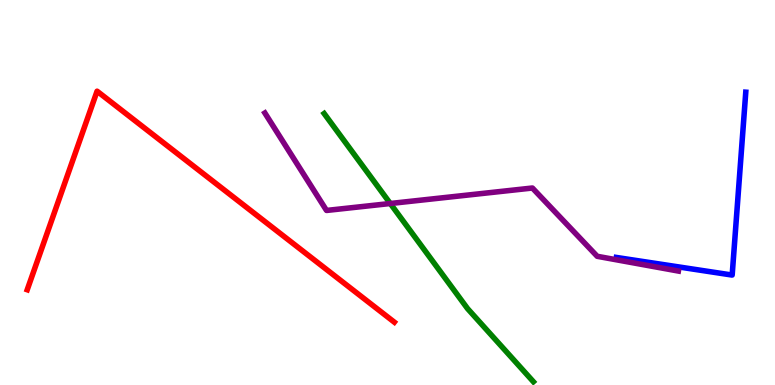[{'lines': ['blue', 'red'], 'intersections': []}, {'lines': ['green', 'red'], 'intersections': []}, {'lines': ['purple', 'red'], 'intersections': []}, {'lines': ['blue', 'green'], 'intersections': []}, {'lines': ['blue', 'purple'], 'intersections': []}, {'lines': ['green', 'purple'], 'intersections': [{'x': 5.04, 'y': 4.71}]}]